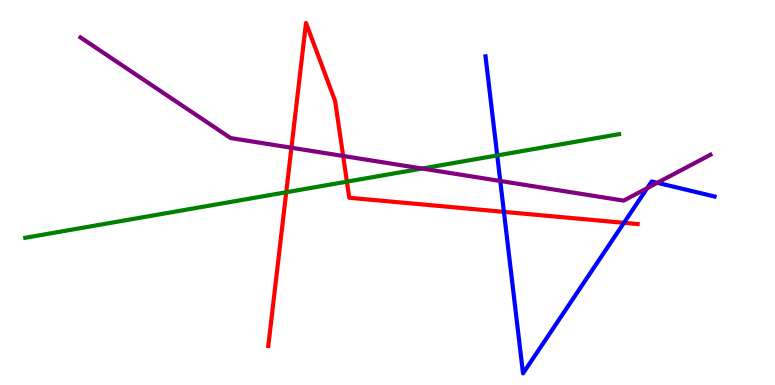[{'lines': ['blue', 'red'], 'intersections': [{'x': 6.5, 'y': 4.5}, {'x': 8.05, 'y': 4.21}]}, {'lines': ['green', 'red'], 'intersections': [{'x': 3.69, 'y': 5.01}, {'x': 4.48, 'y': 5.28}]}, {'lines': ['purple', 'red'], 'intersections': [{'x': 3.76, 'y': 6.16}, {'x': 4.43, 'y': 5.95}]}, {'lines': ['blue', 'green'], 'intersections': [{'x': 6.42, 'y': 5.96}]}, {'lines': ['blue', 'purple'], 'intersections': [{'x': 6.46, 'y': 5.3}, {'x': 8.35, 'y': 5.11}, {'x': 8.48, 'y': 5.25}]}, {'lines': ['green', 'purple'], 'intersections': [{'x': 5.45, 'y': 5.62}]}]